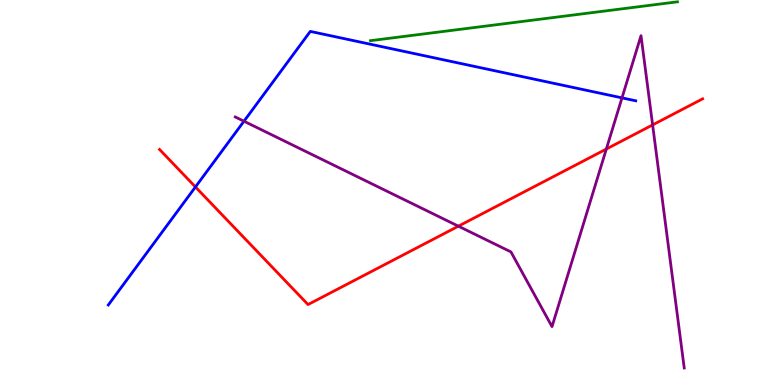[{'lines': ['blue', 'red'], 'intersections': [{'x': 2.52, 'y': 5.14}]}, {'lines': ['green', 'red'], 'intersections': []}, {'lines': ['purple', 'red'], 'intersections': [{'x': 5.91, 'y': 4.13}, {'x': 7.82, 'y': 6.13}, {'x': 8.42, 'y': 6.76}]}, {'lines': ['blue', 'green'], 'intersections': []}, {'lines': ['blue', 'purple'], 'intersections': [{'x': 3.15, 'y': 6.85}, {'x': 8.03, 'y': 7.46}]}, {'lines': ['green', 'purple'], 'intersections': []}]